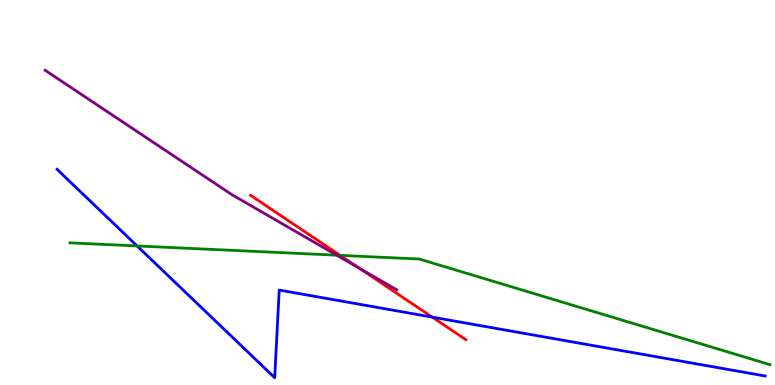[{'lines': ['blue', 'red'], 'intersections': [{'x': 5.58, 'y': 1.76}]}, {'lines': ['green', 'red'], 'intersections': [{'x': 4.39, 'y': 3.37}]}, {'lines': ['purple', 'red'], 'intersections': [{'x': 4.64, 'y': 3.03}]}, {'lines': ['blue', 'green'], 'intersections': [{'x': 1.77, 'y': 3.61}]}, {'lines': ['blue', 'purple'], 'intersections': []}, {'lines': ['green', 'purple'], 'intersections': [{'x': 4.35, 'y': 3.37}]}]